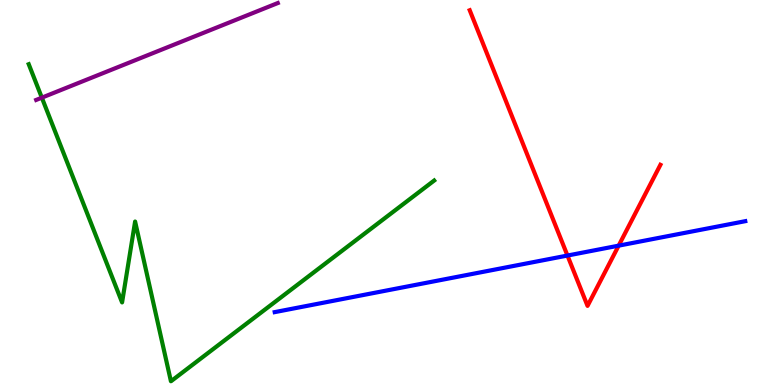[{'lines': ['blue', 'red'], 'intersections': [{'x': 7.32, 'y': 3.36}, {'x': 7.98, 'y': 3.62}]}, {'lines': ['green', 'red'], 'intersections': []}, {'lines': ['purple', 'red'], 'intersections': []}, {'lines': ['blue', 'green'], 'intersections': []}, {'lines': ['blue', 'purple'], 'intersections': []}, {'lines': ['green', 'purple'], 'intersections': [{'x': 0.54, 'y': 7.46}]}]